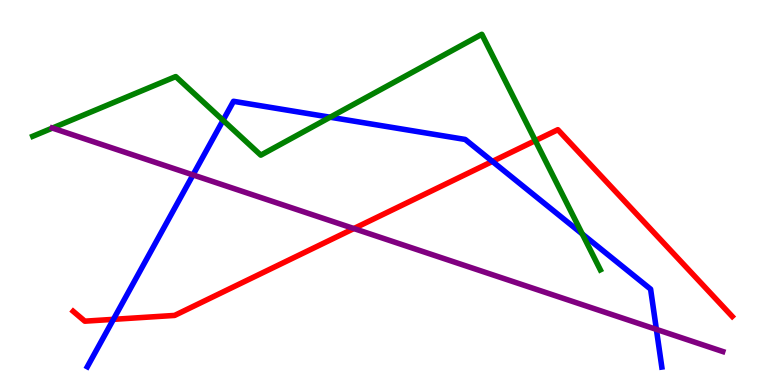[{'lines': ['blue', 'red'], 'intersections': [{'x': 1.46, 'y': 1.71}, {'x': 6.35, 'y': 5.81}]}, {'lines': ['green', 'red'], 'intersections': [{'x': 6.91, 'y': 6.35}]}, {'lines': ['purple', 'red'], 'intersections': [{'x': 4.57, 'y': 4.06}]}, {'lines': ['blue', 'green'], 'intersections': [{'x': 2.88, 'y': 6.88}, {'x': 4.26, 'y': 6.96}, {'x': 7.51, 'y': 3.92}]}, {'lines': ['blue', 'purple'], 'intersections': [{'x': 2.49, 'y': 5.46}, {'x': 8.47, 'y': 1.44}]}, {'lines': ['green', 'purple'], 'intersections': [{'x': 0.676, 'y': 6.67}]}]